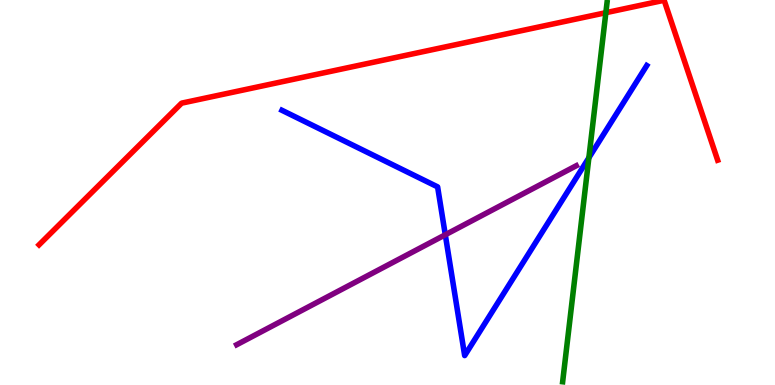[{'lines': ['blue', 'red'], 'intersections': []}, {'lines': ['green', 'red'], 'intersections': [{'x': 7.82, 'y': 9.67}]}, {'lines': ['purple', 'red'], 'intersections': []}, {'lines': ['blue', 'green'], 'intersections': [{'x': 7.6, 'y': 5.9}]}, {'lines': ['blue', 'purple'], 'intersections': [{'x': 5.75, 'y': 3.9}]}, {'lines': ['green', 'purple'], 'intersections': []}]